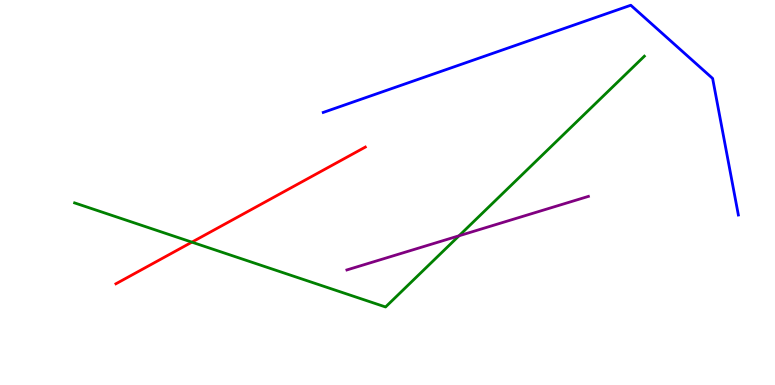[{'lines': ['blue', 'red'], 'intersections': []}, {'lines': ['green', 'red'], 'intersections': [{'x': 2.48, 'y': 3.71}]}, {'lines': ['purple', 'red'], 'intersections': []}, {'lines': ['blue', 'green'], 'intersections': []}, {'lines': ['blue', 'purple'], 'intersections': []}, {'lines': ['green', 'purple'], 'intersections': [{'x': 5.92, 'y': 3.88}]}]